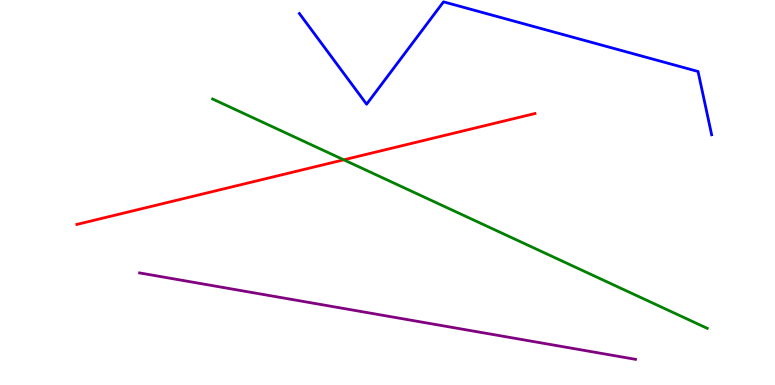[{'lines': ['blue', 'red'], 'intersections': []}, {'lines': ['green', 'red'], 'intersections': [{'x': 4.44, 'y': 5.85}]}, {'lines': ['purple', 'red'], 'intersections': []}, {'lines': ['blue', 'green'], 'intersections': []}, {'lines': ['blue', 'purple'], 'intersections': []}, {'lines': ['green', 'purple'], 'intersections': []}]